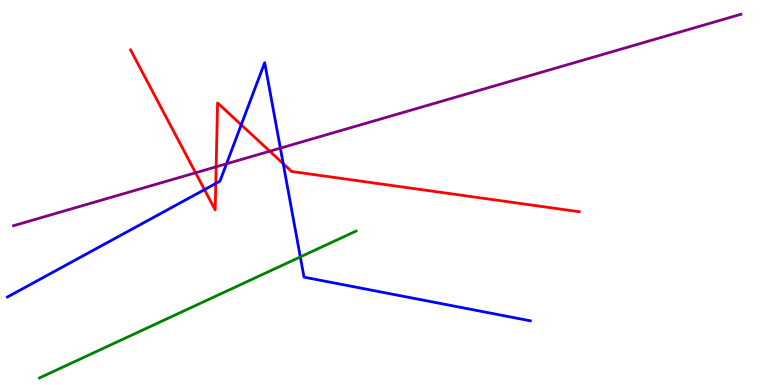[{'lines': ['blue', 'red'], 'intersections': [{'x': 2.64, 'y': 5.07}, {'x': 2.78, 'y': 5.23}, {'x': 3.11, 'y': 6.76}, {'x': 3.65, 'y': 5.75}]}, {'lines': ['green', 'red'], 'intersections': []}, {'lines': ['purple', 'red'], 'intersections': [{'x': 2.52, 'y': 5.51}, {'x': 2.79, 'y': 5.67}, {'x': 3.48, 'y': 6.07}]}, {'lines': ['blue', 'green'], 'intersections': [{'x': 3.88, 'y': 3.33}]}, {'lines': ['blue', 'purple'], 'intersections': [{'x': 2.92, 'y': 5.75}, {'x': 3.62, 'y': 6.15}]}, {'lines': ['green', 'purple'], 'intersections': []}]